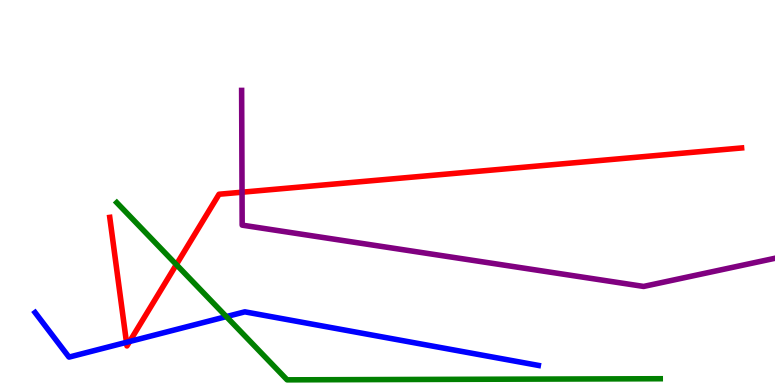[{'lines': ['blue', 'red'], 'intersections': [{'x': 1.63, 'y': 1.11}, {'x': 1.67, 'y': 1.13}]}, {'lines': ['green', 'red'], 'intersections': [{'x': 2.28, 'y': 3.13}]}, {'lines': ['purple', 'red'], 'intersections': [{'x': 3.12, 'y': 5.01}]}, {'lines': ['blue', 'green'], 'intersections': [{'x': 2.92, 'y': 1.78}]}, {'lines': ['blue', 'purple'], 'intersections': []}, {'lines': ['green', 'purple'], 'intersections': []}]